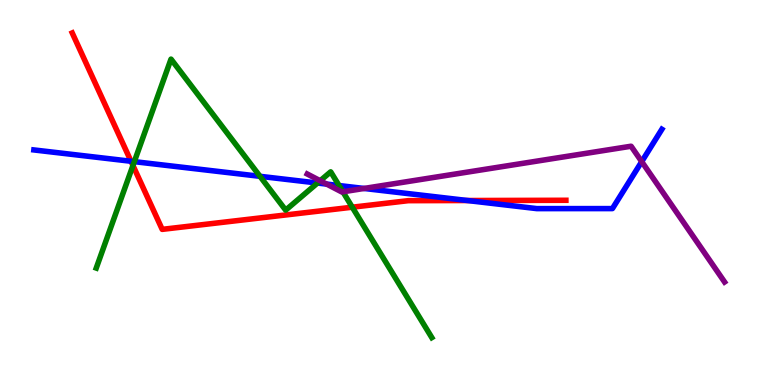[{'lines': ['blue', 'red'], 'intersections': [{'x': 1.69, 'y': 5.81}, {'x': 6.03, 'y': 4.79}]}, {'lines': ['green', 'red'], 'intersections': [{'x': 1.72, 'y': 5.7}, {'x': 4.55, 'y': 4.62}]}, {'lines': ['purple', 'red'], 'intersections': []}, {'lines': ['blue', 'green'], 'intersections': [{'x': 1.73, 'y': 5.8}, {'x': 3.35, 'y': 5.42}, {'x': 4.1, 'y': 5.25}, {'x': 4.37, 'y': 5.18}]}, {'lines': ['blue', 'purple'], 'intersections': [{'x': 4.21, 'y': 5.22}, {'x': 4.7, 'y': 5.11}, {'x': 8.28, 'y': 5.8}]}, {'lines': ['green', 'purple'], 'intersections': [{'x': 4.13, 'y': 5.31}, {'x': 4.42, 'y': 5.02}]}]